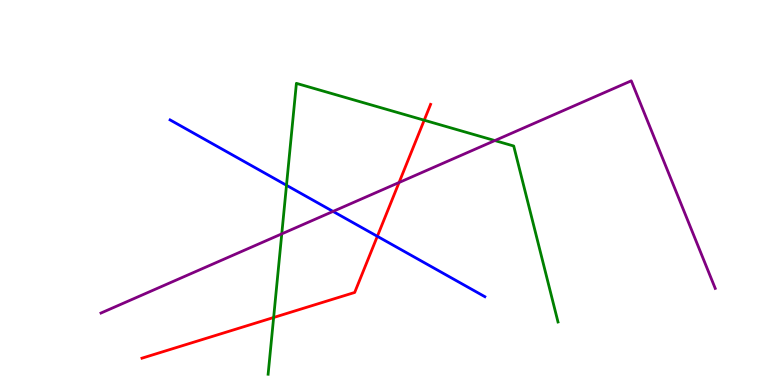[{'lines': ['blue', 'red'], 'intersections': [{'x': 4.87, 'y': 3.86}]}, {'lines': ['green', 'red'], 'intersections': [{'x': 3.53, 'y': 1.75}, {'x': 5.47, 'y': 6.88}]}, {'lines': ['purple', 'red'], 'intersections': [{'x': 5.15, 'y': 5.26}]}, {'lines': ['blue', 'green'], 'intersections': [{'x': 3.7, 'y': 5.19}]}, {'lines': ['blue', 'purple'], 'intersections': [{'x': 4.3, 'y': 4.51}]}, {'lines': ['green', 'purple'], 'intersections': [{'x': 3.64, 'y': 3.93}, {'x': 6.39, 'y': 6.35}]}]